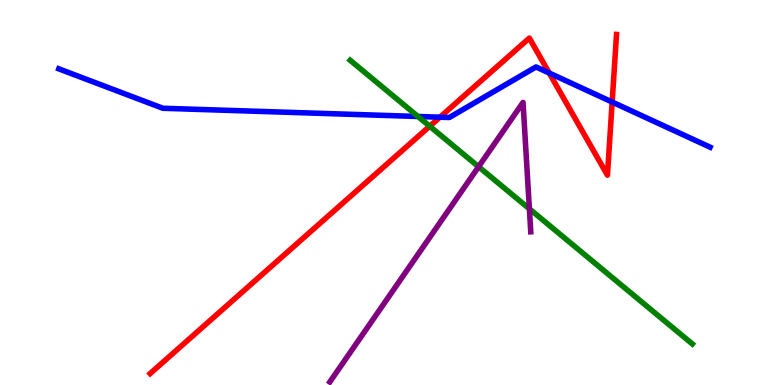[{'lines': ['blue', 'red'], 'intersections': [{'x': 5.68, 'y': 6.96}, {'x': 7.09, 'y': 8.1}, {'x': 7.9, 'y': 7.35}]}, {'lines': ['green', 'red'], 'intersections': [{'x': 5.54, 'y': 6.72}]}, {'lines': ['purple', 'red'], 'intersections': []}, {'lines': ['blue', 'green'], 'intersections': [{'x': 5.39, 'y': 6.97}]}, {'lines': ['blue', 'purple'], 'intersections': []}, {'lines': ['green', 'purple'], 'intersections': [{'x': 6.18, 'y': 5.67}, {'x': 6.83, 'y': 4.58}]}]